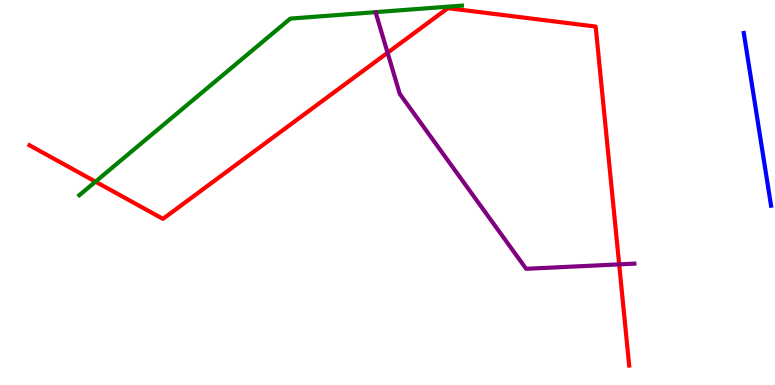[{'lines': ['blue', 'red'], 'intersections': []}, {'lines': ['green', 'red'], 'intersections': [{'x': 1.23, 'y': 5.28}]}, {'lines': ['purple', 'red'], 'intersections': [{'x': 5.0, 'y': 8.63}, {'x': 7.99, 'y': 3.13}]}, {'lines': ['blue', 'green'], 'intersections': []}, {'lines': ['blue', 'purple'], 'intersections': []}, {'lines': ['green', 'purple'], 'intersections': []}]